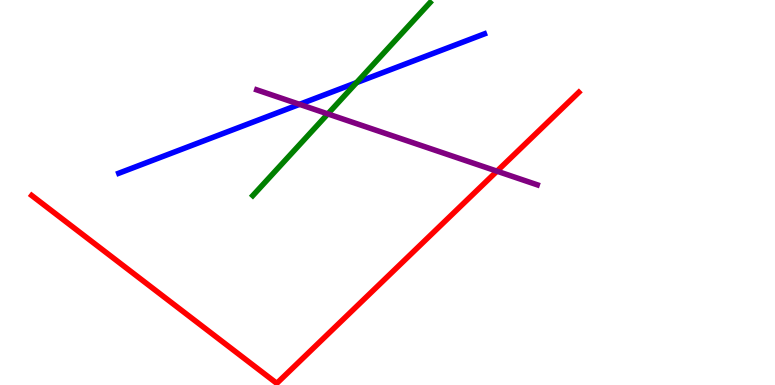[{'lines': ['blue', 'red'], 'intersections': []}, {'lines': ['green', 'red'], 'intersections': []}, {'lines': ['purple', 'red'], 'intersections': [{'x': 6.41, 'y': 5.55}]}, {'lines': ['blue', 'green'], 'intersections': [{'x': 4.6, 'y': 7.85}]}, {'lines': ['blue', 'purple'], 'intersections': [{'x': 3.87, 'y': 7.29}]}, {'lines': ['green', 'purple'], 'intersections': [{'x': 4.23, 'y': 7.04}]}]